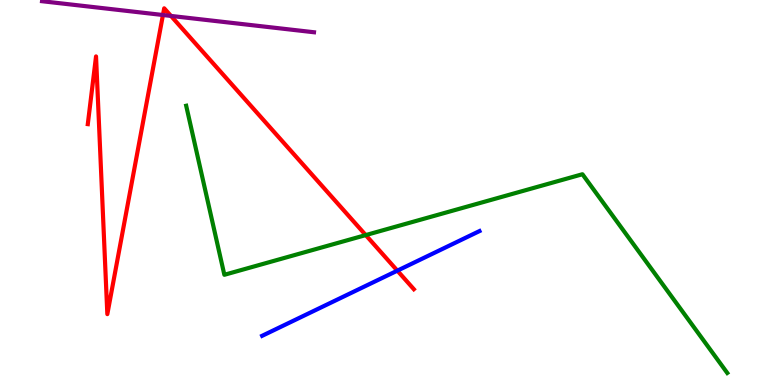[{'lines': ['blue', 'red'], 'intersections': [{'x': 5.13, 'y': 2.97}]}, {'lines': ['green', 'red'], 'intersections': [{'x': 4.72, 'y': 3.89}]}, {'lines': ['purple', 'red'], 'intersections': [{'x': 2.1, 'y': 9.61}, {'x': 2.21, 'y': 9.59}]}, {'lines': ['blue', 'green'], 'intersections': []}, {'lines': ['blue', 'purple'], 'intersections': []}, {'lines': ['green', 'purple'], 'intersections': []}]